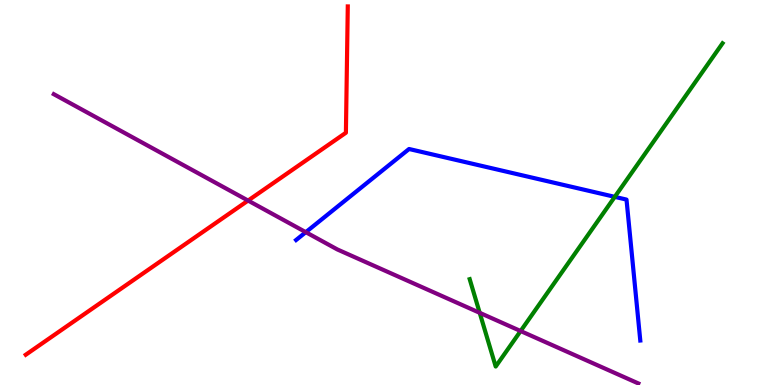[{'lines': ['blue', 'red'], 'intersections': []}, {'lines': ['green', 'red'], 'intersections': []}, {'lines': ['purple', 'red'], 'intersections': [{'x': 3.2, 'y': 4.79}]}, {'lines': ['blue', 'green'], 'intersections': [{'x': 7.93, 'y': 4.89}]}, {'lines': ['blue', 'purple'], 'intersections': [{'x': 3.95, 'y': 3.97}]}, {'lines': ['green', 'purple'], 'intersections': [{'x': 6.19, 'y': 1.87}, {'x': 6.72, 'y': 1.4}]}]